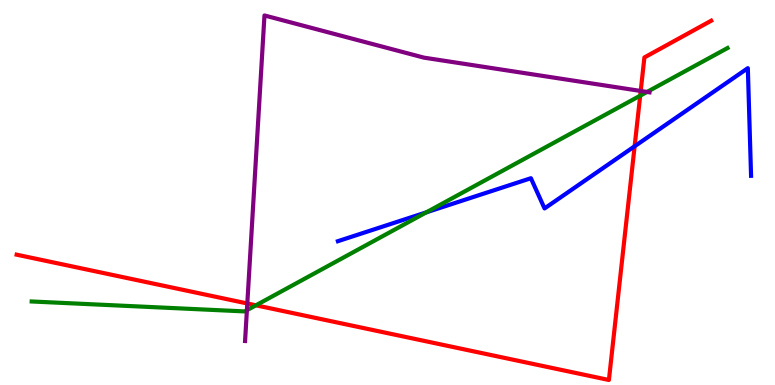[{'lines': ['blue', 'red'], 'intersections': [{'x': 8.19, 'y': 6.2}]}, {'lines': ['green', 'red'], 'intersections': [{'x': 3.3, 'y': 2.07}, {'x': 8.26, 'y': 7.51}]}, {'lines': ['purple', 'red'], 'intersections': [{'x': 3.19, 'y': 2.12}, {'x': 8.27, 'y': 7.64}]}, {'lines': ['blue', 'green'], 'intersections': [{'x': 5.5, 'y': 4.48}]}, {'lines': ['blue', 'purple'], 'intersections': []}, {'lines': ['green', 'purple'], 'intersections': [{'x': 3.19, 'y': 1.94}, {'x': 8.35, 'y': 7.61}]}]